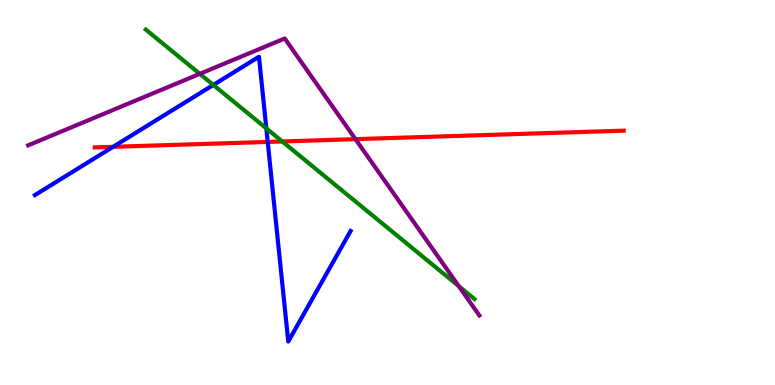[{'lines': ['blue', 'red'], 'intersections': [{'x': 1.46, 'y': 6.19}, {'x': 3.45, 'y': 6.31}]}, {'lines': ['green', 'red'], 'intersections': [{'x': 3.64, 'y': 6.33}]}, {'lines': ['purple', 'red'], 'intersections': [{'x': 4.59, 'y': 6.39}]}, {'lines': ['blue', 'green'], 'intersections': [{'x': 2.75, 'y': 7.79}, {'x': 3.44, 'y': 6.66}]}, {'lines': ['blue', 'purple'], 'intersections': []}, {'lines': ['green', 'purple'], 'intersections': [{'x': 2.58, 'y': 8.08}, {'x': 5.92, 'y': 2.57}]}]